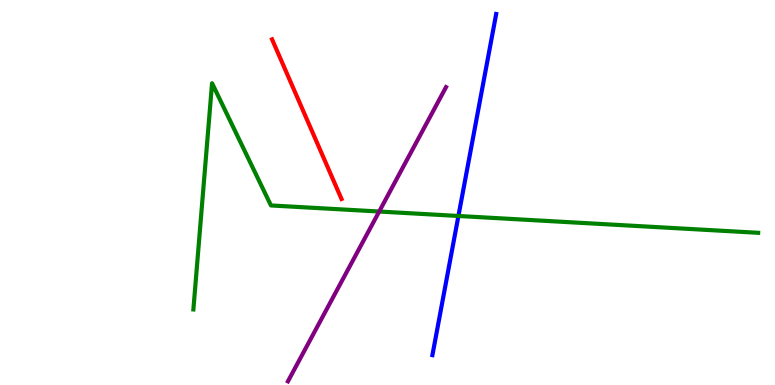[{'lines': ['blue', 'red'], 'intersections': []}, {'lines': ['green', 'red'], 'intersections': []}, {'lines': ['purple', 'red'], 'intersections': []}, {'lines': ['blue', 'green'], 'intersections': [{'x': 5.92, 'y': 4.39}]}, {'lines': ['blue', 'purple'], 'intersections': []}, {'lines': ['green', 'purple'], 'intersections': [{'x': 4.89, 'y': 4.51}]}]